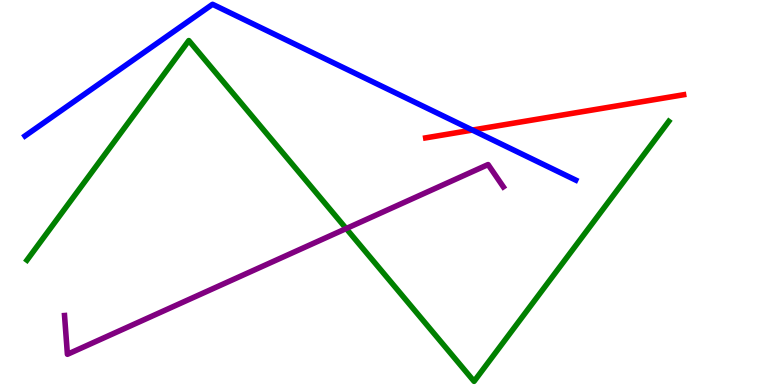[{'lines': ['blue', 'red'], 'intersections': [{'x': 6.1, 'y': 6.62}]}, {'lines': ['green', 'red'], 'intersections': []}, {'lines': ['purple', 'red'], 'intersections': []}, {'lines': ['blue', 'green'], 'intersections': []}, {'lines': ['blue', 'purple'], 'intersections': []}, {'lines': ['green', 'purple'], 'intersections': [{'x': 4.47, 'y': 4.06}]}]